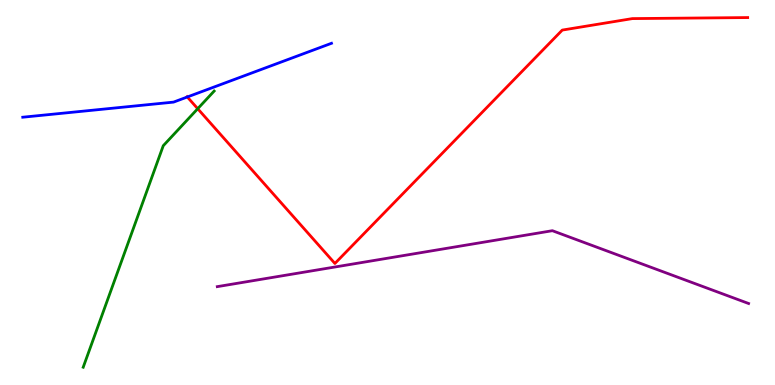[{'lines': ['blue', 'red'], 'intersections': [{'x': 2.42, 'y': 7.48}]}, {'lines': ['green', 'red'], 'intersections': [{'x': 2.55, 'y': 7.18}]}, {'lines': ['purple', 'red'], 'intersections': []}, {'lines': ['blue', 'green'], 'intersections': []}, {'lines': ['blue', 'purple'], 'intersections': []}, {'lines': ['green', 'purple'], 'intersections': []}]